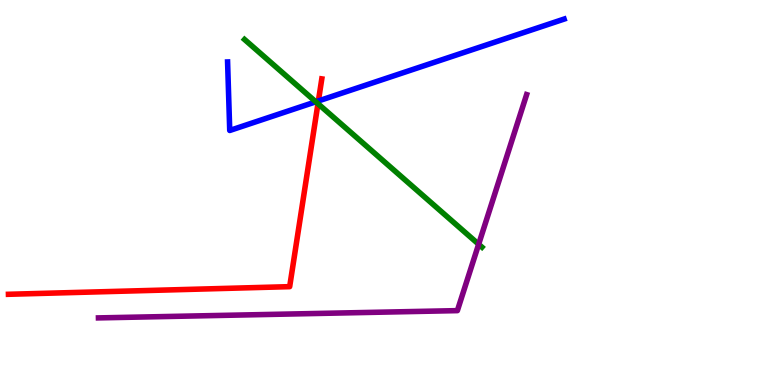[{'lines': ['blue', 'red'], 'intersections': [{'x': 4.11, 'y': 7.38}]}, {'lines': ['green', 'red'], 'intersections': [{'x': 4.1, 'y': 7.31}]}, {'lines': ['purple', 'red'], 'intersections': []}, {'lines': ['blue', 'green'], 'intersections': [{'x': 4.07, 'y': 7.36}]}, {'lines': ['blue', 'purple'], 'intersections': []}, {'lines': ['green', 'purple'], 'intersections': [{'x': 6.18, 'y': 3.66}]}]